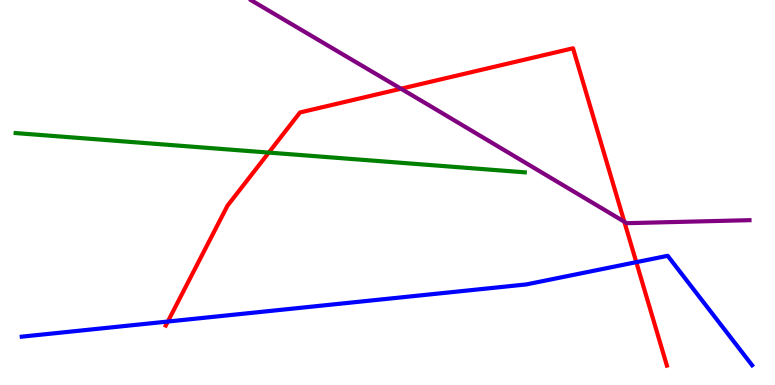[{'lines': ['blue', 'red'], 'intersections': [{'x': 2.17, 'y': 1.65}, {'x': 8.21, 'y': 3.19}]}, {'lines': ['green', 'red'], 'intersections': [{'x': 3.47, 'y': 6.04}]}, {'lines': ['purple', 'red'], 'intersections': [{'x': 5.17, 'y': 7.7}, {'x': 8.06, 'y': 4.24}]}, {'lines': ['blue', 'green'], 'intersections': []}, {'lines': ['blue', 'purple'], 'intersections': []}, {'lines': ['green', 'purple'], 'intersections': []}]